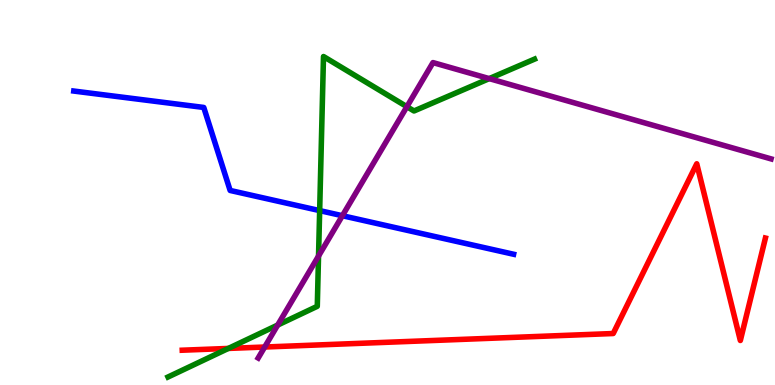[{'lines': ['blue', 'red'], 'intersections': []}, {'lines': ['green', 'red'], 'intersections': [{'x': 2.95, 'y': 0.95}]}, {'lines': ['purple', 'red'], 'intersections': [{'x': 3.42, 'y': 0.986}]}, {'lines': ['blue', 'green'], 'intersections': [{'x': 4.12, 'y': 4.53}]}, {'lines': ['blue', 'purple'], 'intersections': [{'x': 4.42, 'y': 4.4}]}, {'lines': ['green', 'purple'], 'intersections': [{'x': 3.58, 'y': 1.56}, {'x': 4.11, 'y': 3.35}, {'x': 5.25, 'y': 7.23}, {'x': 6.31, 'y': 7.96}]}]